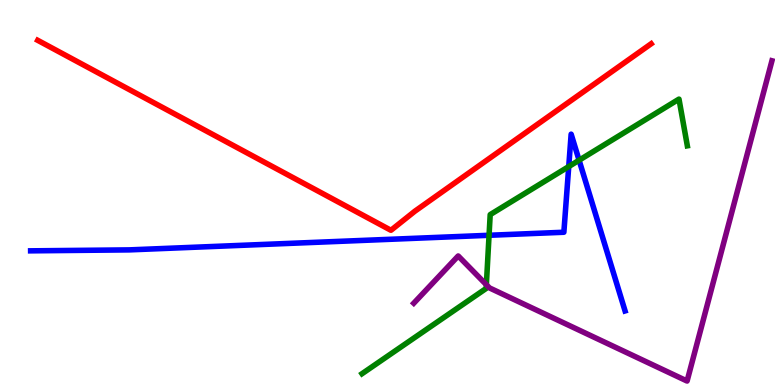[{'lines': ['blue', 'red'], 'intersections': []}, {'lines': ['green', 'red'], 'intersections': []}, {'lines': ['purple', 'red'], 'intersections': []}, {'lines': ['blue', 'green'], 'intersections': [{'x': 6.31, 'y': 3.89}, {'x': 7.34, 'y': 5.67}, {'x': 7.47, 'y': 5.84}]}, {'lines': ['blue', 'purple'], 'intersections': []}, {'lines': ['green', 'purple'], 'intersections': [{'x': 6.28, 'y': 2.61}]}]